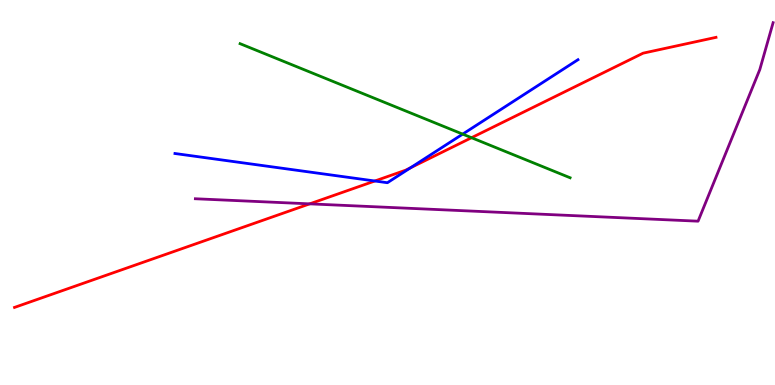[{'lines': ['blue', 'red'], 'intersections': [{'x': 4.84, 'y': 5.3}, {'x': 5.3, 'y': 5.64}]}, {'lines': ['green', 'red'], 'intersections': [{'x': 6.08, 'y': 6.42}]}, {'lines': ['purple', 'red'], 'intersections': [{'x': 4.0, 'y': 4.71}]}, {'lines': ['blue', 'green'], 'intersections': [{'x': 5.97, 'y': 6.52}]}, {'lines': ['blue', 'purple'], 'intersections': []}, {'lines': ['green', 'purple'], 'intersections': []}]